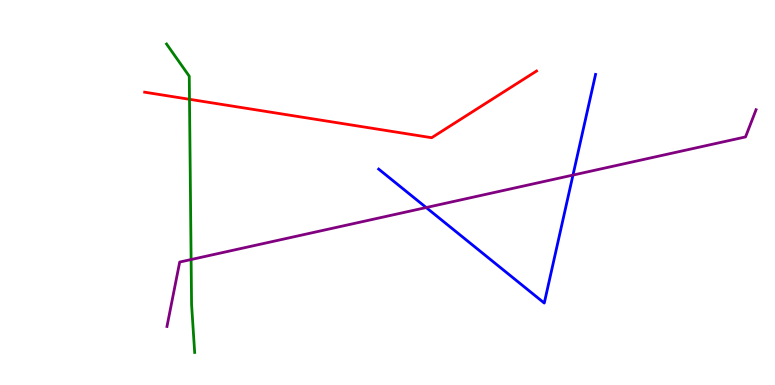[{'lines': ['blue', 'red'], 'intersections': []}, {'lines': ['green', 'red'], 'intersections': [{'x': 2.44, 'y': 7.42}]}, {'lines': ['purple', 'red'], 'intersections': []}, {'lines': ['blue', 'green'], 'intersections': []}, {'lines': ['blue', 'purple'], 'intersections': [{'x': 5.5, 'y': 4.61}, {'x': 7.39, 'y': 5.45}]}, {'lines': ['green', 'purple'], 'intersections': [{'x': 2.47, 'y': 3.26}]}]